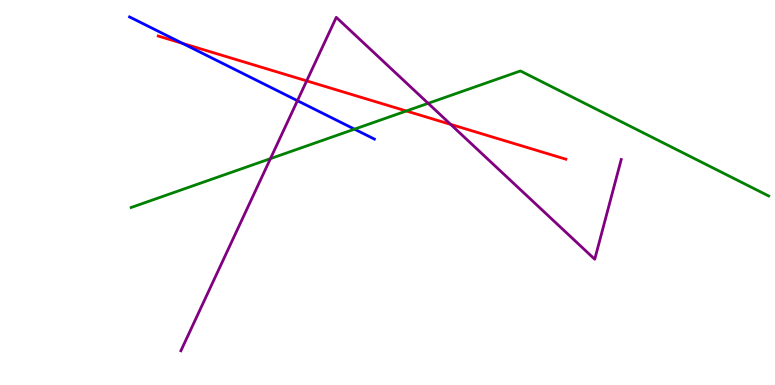[{'lines': ['blue', 'red'], 'intersections': [{'x': 2.36, 'y': 8.87}]}, {'lines': ['green', 'red'], 'intersections': [{'x': 5.24, 'y': 7.12}]}, {'lines': ['purple', 'red'], 'intersections': [{'x': 3.96, 'y': 7.9}, {'x': 5.81, 'y': 6.77}]}, {'lines': ['blue', 'green'], 'intersections': [{'x': 4.57, 'y': 6.65}]}, {'lines': ['blue', 'purple'], 'intersections': [{'x': 3.84, 'y': 7.38}]}, {'lines': ['green', 'purple'], 'intersections': [{'x': 3.49, 'y': 5.88}, {'x': 5.52, 'y': 7.32}]}]